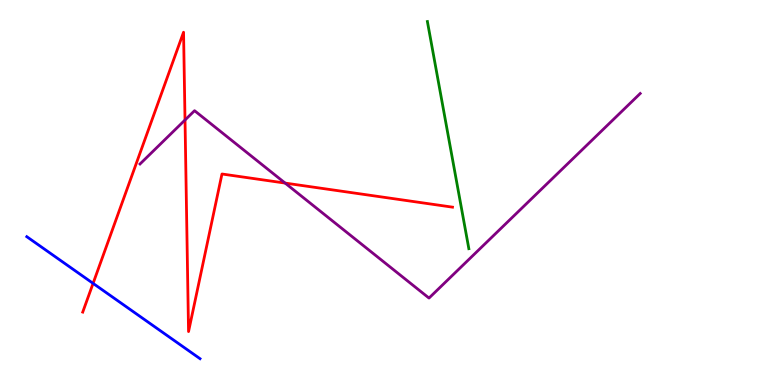[{'lines': ['blue', 'red'], 'intersections': [{'x': 1.2, 'y': 2.64}]}, {'lines': ['green', 'red'], 'intersections': []}, {'lines': ['purple', 'red'], 'intersections': [{'x': 2.39, 'y': 6.88}, {'x': 3.68, 'y': 5.24}]}, {'lines': ['blue', 'green'], 'intersections': []}, {'lines': ['blue', 'purple'], 'intersections': []}, {'lines': ['green', 'purple'], 'intersections': []}]